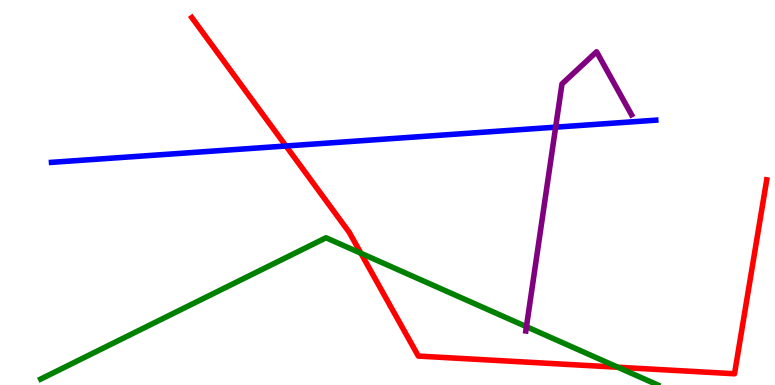[{'lines': ['blue', 'red'], 'intersections': [{'x': 3.69, 'y': 6.21}]}, {'lines': ['green', 'red'], 'intersections': [{'x': 4.66, 'y': 3.42}, {'x': 7.97, 'y': 0.461}]}, {'lines': ['purple', 'red'], 'intersections': []}, {'lines': ['blue', 'green'], 'intersections': []}, {'lines': ['blue', 'purple'], 'intersections': [{'x': 7.17, 'y': 6.7}]}, {'lines': ['green', 'purple'], 'intersections': [{'x': 6.79, 'y': 1.51}]}]